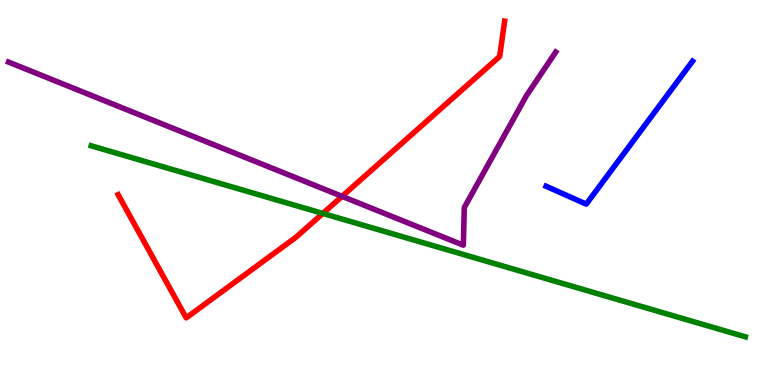[{'lines': ['blue', 'red'], 'intersections': []}, {'lines': ['green', 'red'], 'intersections': [{'x': 4.17, 'y': 4.46}]}, {'lines': ['purple', 'red'], 'intersections': [{'x': 4.41, 'y': 4.9}]}, {'lines': ['blue', 'green'], 'intersections': []}, {'lines': ['blue', 'purple'], 'intersections': []}, {'lines': ['green', 'purple'], 'intersections': []}]